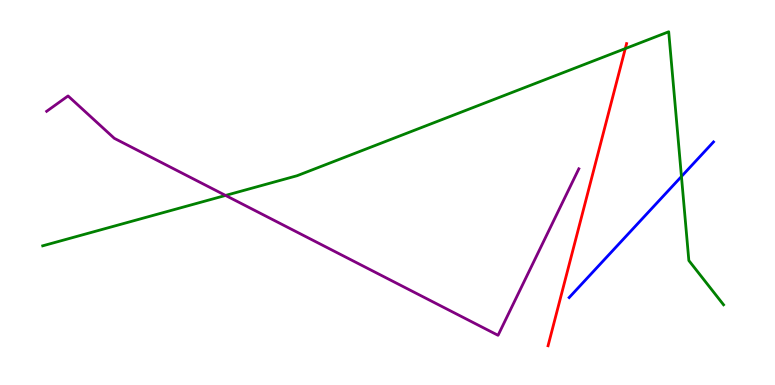[{'lines': ['blue', 'red'], 'intersections': []}, {'lines': ['green', 'red'], 'intersections': [{'x': 8.07, 'y': 8.74}]}, {'lines': ['purple', 'red'], 'intersections': []}, {'lines': ['blue', 'green'], 'intersections': [{'x': 8.79, 'y': 5.42}]}, {'lines': ['blue', 'purple'], 'intersections': []}, {'lines': ['green', 'purple'], 'intersections': [{'x': 2.91, 'y': 4.92}]}]